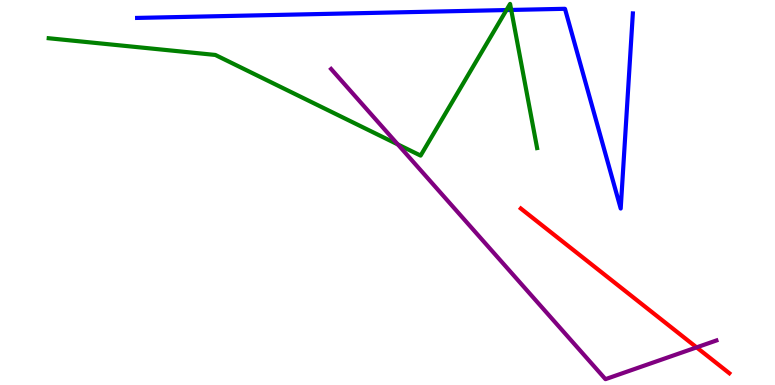[{'lines': ['blue', 'red'], 'intersections': []}, {'lines': ['green', 'red'], 'intersections': []}, {'lines': ['purple', 'red'], 'intersections': [{'x': 8.99, 'y': 0.977}]}, {'lines': ['blue', 'green'], 'intersections': [{'x': 6.53, 'y': 9.74}, {'x': 6.6, 'y': 9.74}]}, {'lines': ['blue', 'purple'], 'intersections': []}, {'lines': ['green', 'purple'], 'intersections': [{'x': 5.13, 'y': 6.25}]}]